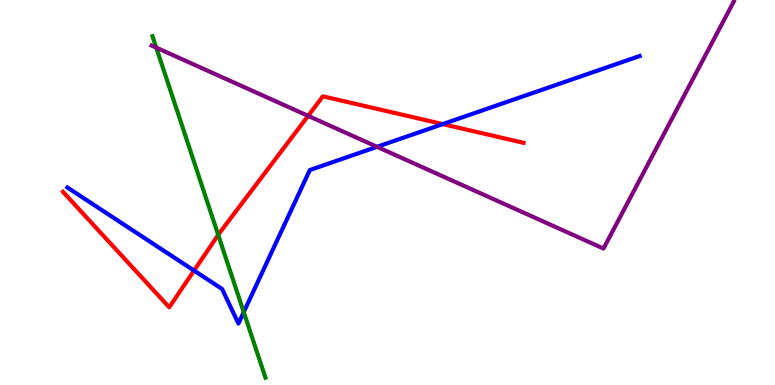[{'lines': ['blue', 'red'], 'intersections': [{'x': 2.5, 'y': 2.97}, {'x': 5.71, 'y': 6.78}]}, {'lines': ['green', 'red'], 'intersections': [{'x': 2.82, 'y': 3.9}]}, {'lines': ['purple', 'red'], 'intersections': [{'x': 3.98, 'y': 6.99}]}, {'lines': ['blue', 'green'], 'intersections': [{'x': 3.15, 'y': 1.89}]}, {'lines': ['blue', 'purple'], 'intersections': [{'x': 4.86, 'y': 6.19}]}, {'lines': ['green', 'purple'], 'intersections': [{'x': 2.02, 'y': 8.76}]}]